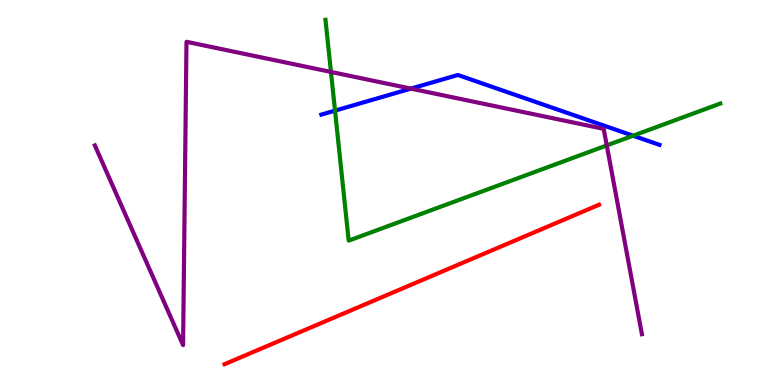[{'lines': ['blue', 'red'], 'intersections': []}, {'lines': ['green', 'red'], 'intersections': []}, {'lines': ['purple', 'red'], 'intersections': []}, {'lines': ['blue', 'green'], 'intersections': [{'x': 4.32, 'y': 7.13}, {'x': 8.17, 'y': 6.48}]}, {'lines': ['blue', 'purple'], 'intersections': [{'x': 5.3, 'y': 7.7}]}, {'lines': ['green', 'purple'], 'intersections': [{'x': 4.27, 'y': 8.13}, {'x': 7.83, 'y': 6.22}]}]